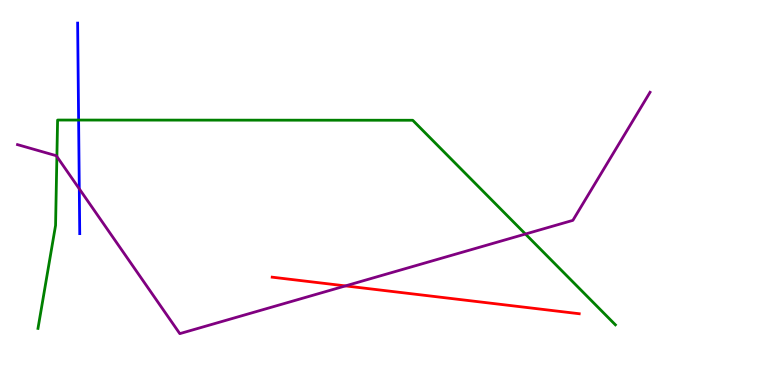[{'lines': ['blue', 'red'], 'intersections': []}, {'lines': ['green', 'red'], 'intersections': []}, {'lines': ['purple', 'red'], 'intersections': [{'x': 4.46, 'y': 2.57}]}, {'lines': ['blue', 'green'], 'intersections': [{'x': 1.01, 'y': 6.88}]}, {'lines': ['blue', 'purple'], 'intersections': [{'x': 1.02, 'y': 5.1}]}, {'lines': ['green', 'purple'], 'intersections': [{'x': 0.734, 'y': 5.93}, {'x': 6.78, 'y': 3.92}]}]